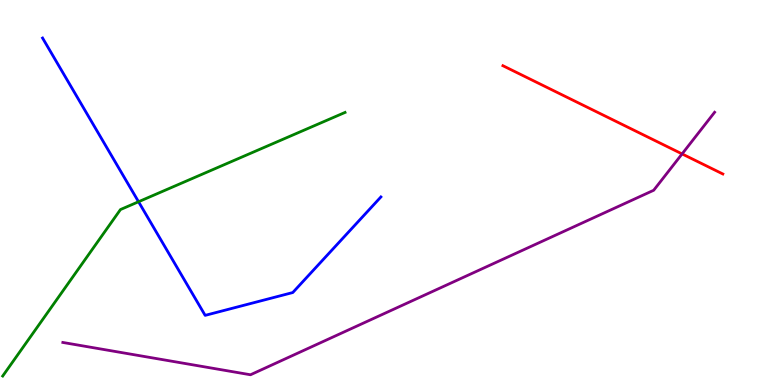[{'lines': ['blue', 'red'], 'intersections': []}, {'lines': ['green', 'red'], 'intersections': []}, {'lines': ['purple', 'red'], 'intersections': [{'x': 8.8, 'y': 6.0}]}, {'lines': ['blue', 'green'], 'intersections': [{'x': 1.79, 'y': 4.76}]}, {'lines': ['blue', 'purple'], 'intersections': []}, {'lines': ['green', 'purple'], 'intersections': []}]